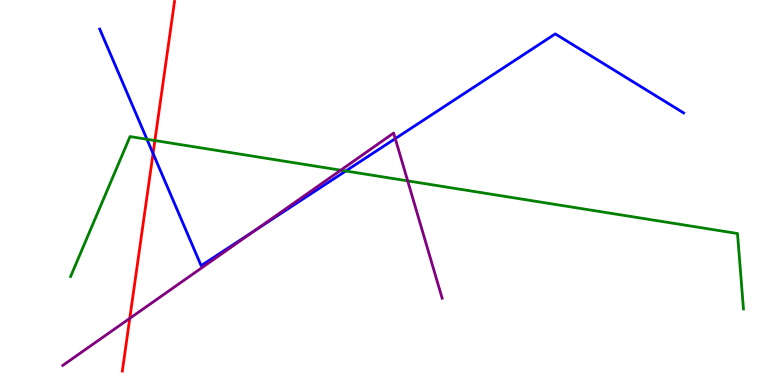[{'lines': ['blue', 'red'], 'intersections': [{'x': 1.97, 'y': 6.01}]}, {'lines': ['green', 'red'], 'intersections': [{'x': 2.0, 'y': 6.35}]}, {'lines': ['purple', 'red'], 'intersections': [{'x': 1.67, 'y': 1.73}]}, {'lines': ['blue', 'green'], 'intersections': [{'x': 1.9, 'y': 6.38}, {'x': 4.46, 'y': 5.56}]}, {'lines': ['blue', 'purple'], 'intersections': [{'x': 3.29, 'y': 4.02}, {'x': 5.1, 'y': 6.4}]}, {'lines': ['green', 'purple'], 'intersections': [{'x': 4.4, 'y': 5.58}, {'x': 5.26, 'y': 5.3}]}]